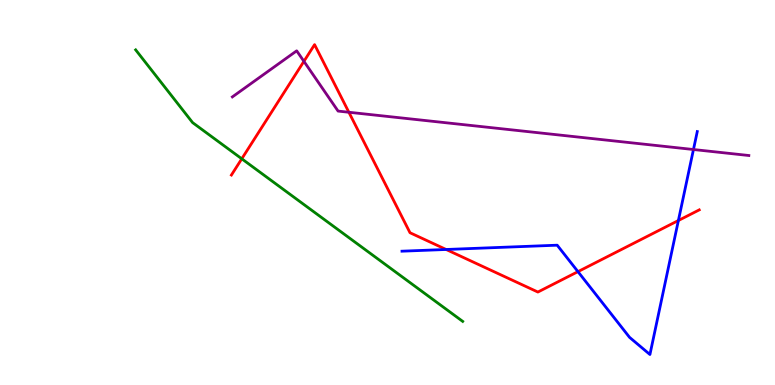[{'lines': ['blue', 'red'], 'intersections': [{'x': 5.76, 'y': 3.52}, {'x': 7.46, 'y': 2.94}, {'x': 8.75, 'y': 4.27}]}, {'lines': ['green', 'red'], 'intersections': [{'x': 3.12, 'y': 5.88}]}, {'lines': ['purple', 'red'], 'intersections': [{'x': 3.92, 'y': 8.41}, {'x': 4.5, 'y': 7.08}]}, {'lines': ['blue', 'green'], 'intersections': []}, {'lines': ['blue', 'purple'], 'intersections': [{'x': 8.95, 'y': 6.12}]}, {'lines': ['green', 'purple'], 'intersections': []}]